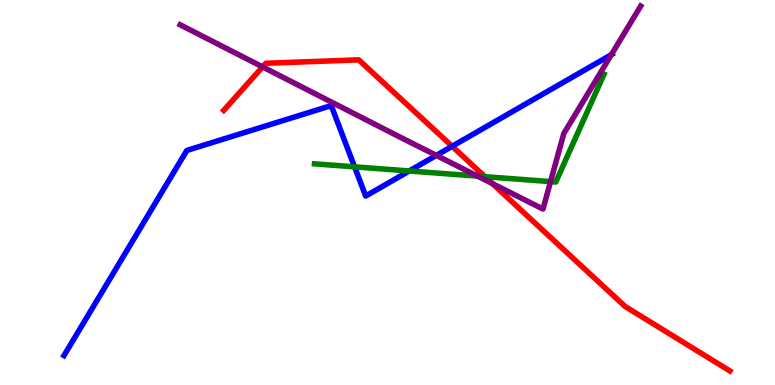[{'lines': ['blue', 'red'], 'intersections': [{'x': 5.83, 'y': 6.2}]}, {'lines': ['green', 'red'], 'intersections': [{'x': 6.26, 'y': 5.41}]}, {'lines': ['purple', 'red'], 'intersections': [{'x': 3.39, 'y': 8.26}, {'x': 6.35, 'y': 5.23}]}, {'lines': ['blue', 'green'], 'intersections': [{'x': 4.58, 'y': 5.67}, {'x': 5.28, 'y': 5.56}]}, {'lines': ['blue', 'purple'], 'intersections': [{'x': 5.63, 'y': 5.96}, {'x': 7.89, 'y': 8.58}]}, {'lines': ['green', 'purple'], 'intersections': [{'x': 6.16, 'y': 5.43}, {'x': 7.1, 'y': 5.28}]}]